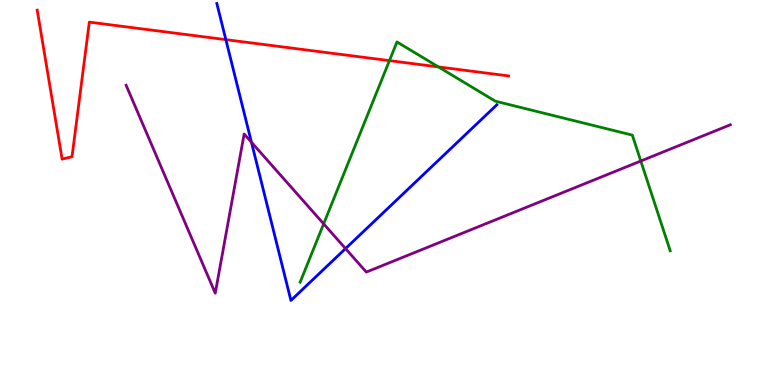[{'lines': ['blue', 'red'], 'intersections': [{'x': 2.91, 'y': 8.97}]}, {'lines': ['green', 'red'], 'intersections': [{'x': 5.03, 'y': 8.43}, {'x': 5.66, 'y': 8.26}]}, {'lines': ['purple', 'red'], 'intersections': []}, {'lines': ['blue', 'green'], 'intersections': []}, {'lines': ['blue', 'purple'], 'intersections': [{'x': 3.24, 'y': 6.31}, {'x': 4.46, 'y': 3.54}]}, {'lines': ['green', 'purple'], 'intersections': [{'x': 4.18, 'y': 4.19}, {'x': 8.27, 'y': 5.82}]}]